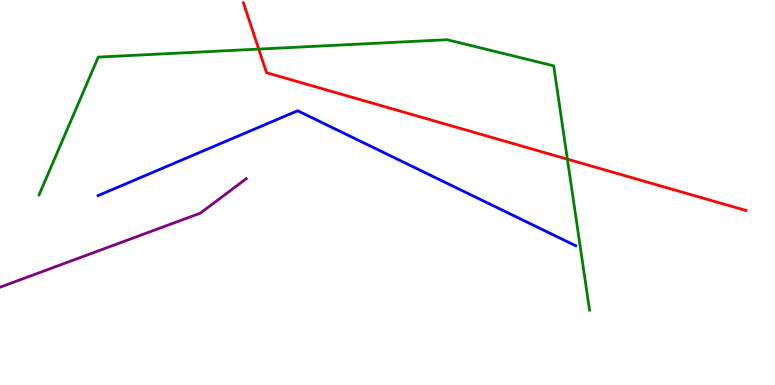[{'lines': ['blue', 'red'], 'intersections': []}, {'lines': ['green', 'red'], 'intersections': [{'x': 3.34, 'y': 8.72}, {'x': 7.32, 'y': 5.87}]}, {'lines': ['purple', 'red'], 'intersections': []}, {'lines': ['blue', 'green'], 'intersections': []}, {'lines': ['blue', 'purple'], 'intersections': []}, {'lines': ['green', 'purple'], 'intersections': []}]